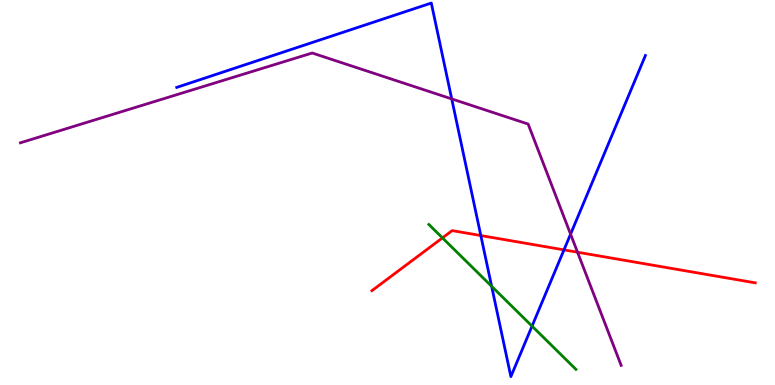[{'lines': ['blue', 'red'], 'intersections': [{'x': 6.2, 'y': 3.88}, {'x': 7.28, 'y': 3.51}]}, {'lines': ['green', 'red'], 'intersections': [{'x': 5.71, 'y': 3.82}]}, {'lines': ['purple', 'red'], 'intersections': [{'x': 7.45, 'y': 3.45}]}, {'lines': ['blue', 'green'], 'intersections': [{'x': 6.34, 'y': 2.56}, {'x': 6.87, 'y': 1.53}]}, {'lines': ['blue', 'purple'], 'intersections': [{'x': 5.83, 'y': 7.43}, {'x': 7.36, 'y': 3.92}]}, {'lines': ['green', 'purple'], 'intersections': []}]